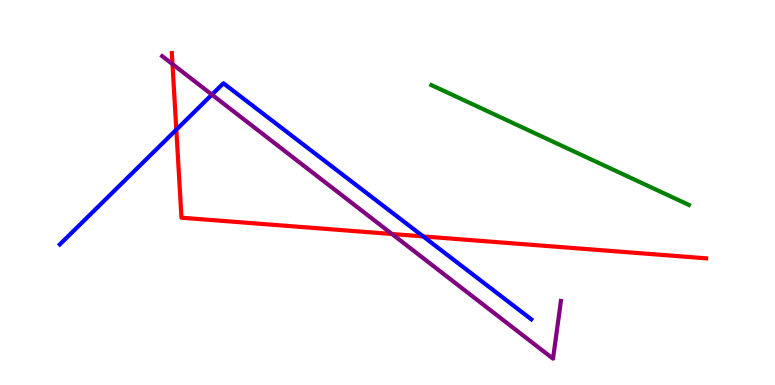[{'lines': ['blue', 'red'], 'intersections': [{'x': 2.28, 'y': 6.63}, {'x': 5.46, 'y': 3.86}]}, {'lines': ['green', 'red'], 'intersections': []}, {'lines': ['purple', 'red'], 'intersections': [{'x': 2.23, 'y': 8.33}, {'x': 5.06, 'y': 3.92}]}, {'lines': ['blue', 'green'], 'intersections': []}, {'lines': ['blue', 'purple'], 'intersections': [{'x': 2.73, 'y': 7.54}]}, {'lines': ['green', 'purple'], 'intersections': []}]